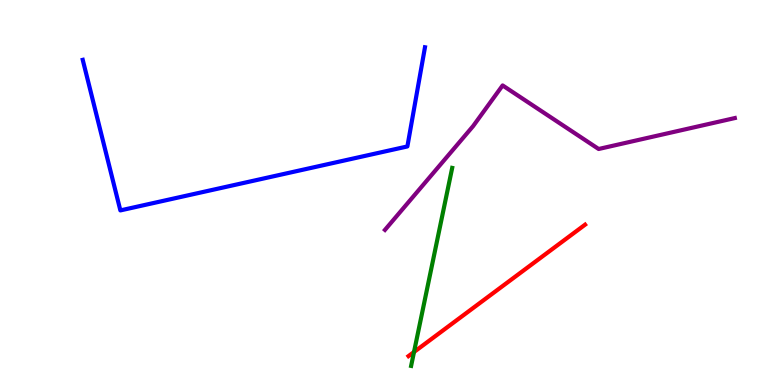[{'lines': ['blue', 'red'], 'intersections': []}, {'lines': ['green', 'red'], 'intersections': [{'x': 5.34, 'y': 0.857}]}, {'lines': ['purple', 'red'], 'intersections': []}, {'lines': ['blue', 'green'], 'intersections': []}, {'lines': ['blue', 'purple'], 'intersections': []}, {'lines': ['green', 'purple'], 'intersections': []}]